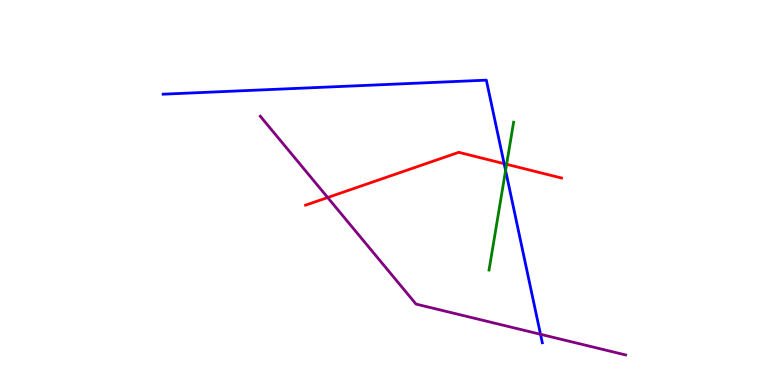[{'lines': ['blue', 'red'], 'intersections': [{'x': 6.51, 'y': 5.75}]}, {'lines': ['green', 'red'], 'intersections': [{'x': 6.54, 'y': 5.73}]}, {'lines': ['purple', 'red'], 'intersections': [{'x': 4.23, 'y': 4.87}]}, {'lines': ['blue', 'green'], 'intersections': [{'x': 6.52, 'y': 5.57}]}, {'lines': ['blue', 'purple'], 'intersections': [{'x': 6.97, 'y': 1.32}]}, {'lines': ['green', 'purple'], 'intersections': []}]